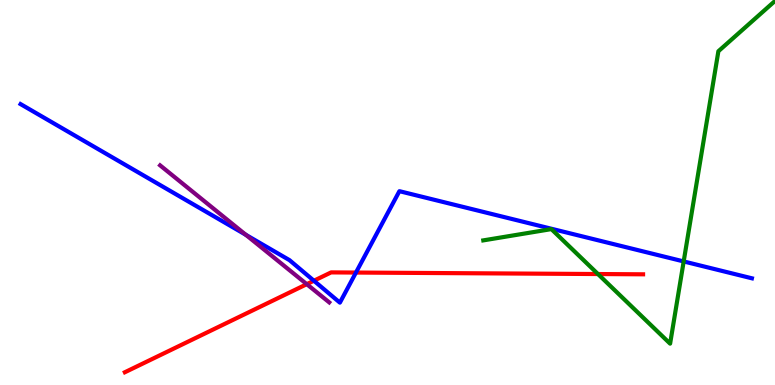[{'lines': ['blue', 'red'], 'intersections': [{'x': 4.05, 'y': 2.71}, {'x': 4.59, 'y': 2.92}]}, {'lines': ['green', 'red'], 'intersections': [{'x': 7.72, 'y': 2.88}]}, {'lines': ['purple', 'red'], 'intersections': [{'x': 3.96, 'y': 2.62}]}, {'lines': ['blue', 'green'], 'intersections': [{'x': 8.82, 'y': 3.21}]}, {'lines': ['blue', 'purple'], 'intersections': [{'x': 3.17, 'y': 3.9}]}, {'lines': ['green', 'purple'], 'intersections': []}]